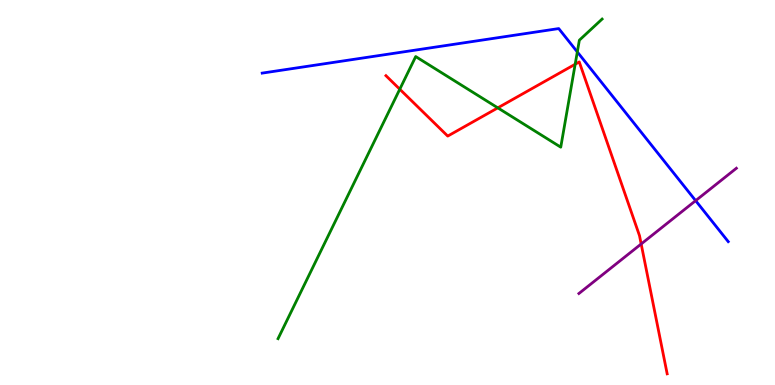[{'lines': ['blue', 'red'], 'intersections': []}, {'lines': ['green', 'red'], 'intersections': [{'x': 5.16, 'y': 7.68}, {'x': 6.42, 'y': 7.2}, {'x': 7.42, 'y': 8.33}]}, {'lines': ['purple', 'red'], 'intersections': [{'x': 8.27, 'y': 3.66}]}, {'lines': ['blue', 'green'], 'intersections': [{'x': 7.45, 'y': 8.65}]}, {'lines': ['blue', 'purple'], 'intersections': [{'x': 8.98, 'y': 4.79}]}, {'lines': ['green', 'purple'], 'intersections': []}]